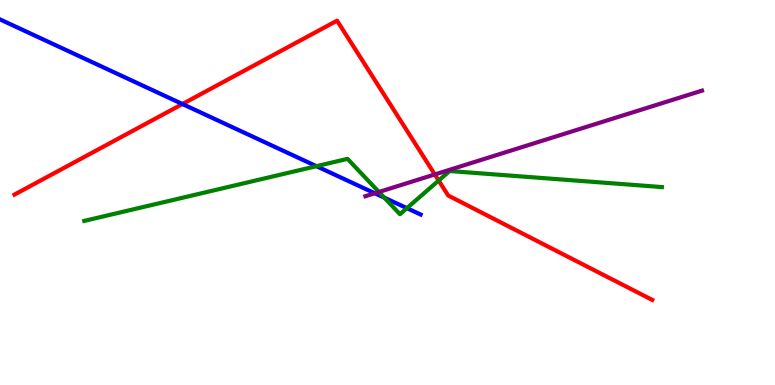[{'lines': ['blue', 'red'], 'intersections': [{'x': 2.35, 'y': 7.3}]}, {'lines': ['green', 'red'], 'intersections': [{'x': 5.66, 'y': 5.31}]}, {'lines': ['purple', 'red'], 'intersections': [{'x': 5.61, 'y': 5.47}]}, {'lines': ['blue', 'green'], 'intersections': [{'x': 4.08, 'y': 5.68}, {'x': 4.96, 'y': 4.87}, {'x': 5.25, 'y': 4.59}]}, {'lines': ['blue', 'purple'], 'intersections': [{'x': 4.84, 'y': 4.98}]}, {'lines': ['green', 'purple'], 'intersections': [{'x': 4.89, 'y': 5.01}]}]